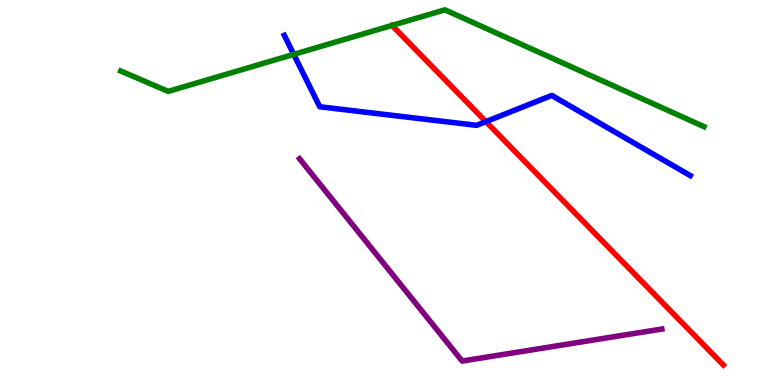[{'lines': ['blue', 'red'], 'intersections': [{'x': 6.27, 'y': 6.84}]}, {'lines': ['green', 'red'], 'intersections': [{'x': 5.06, 'y': 9.34}]}, {'lines': ['purple', 'red'], 'intersections': []}, {'lines': ['blue', 'green'], 'intersections': [{'x': 3.79, 'y': 8.59}]}, {'lines': ['blue', 'purple'], 'intersections': []}, {'lines': ['green', 'purple'], 'intersections': []}]